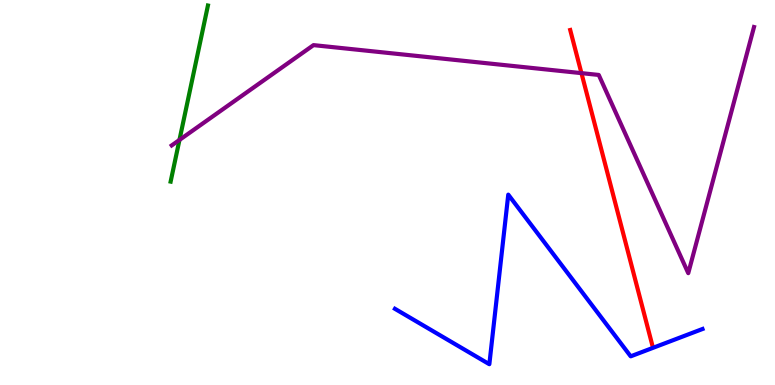[{'lines': ['blue', 'red'], 'intersections': []}, {'lines': ['green', 'red'], 'intersections': []}, {'lines': ['purple', 'red'], 'intersections': [{'x': 7.5, 'y': 8.1}]}, {'lines': ['blue', 'green'], 'intersections': []}, {'lines': ['blue', 'purple'], 'intersections': []}, {'lines': ['green', 'purple'], 'intersections': [{'x': 2.32, 'y': 6.37}]}]